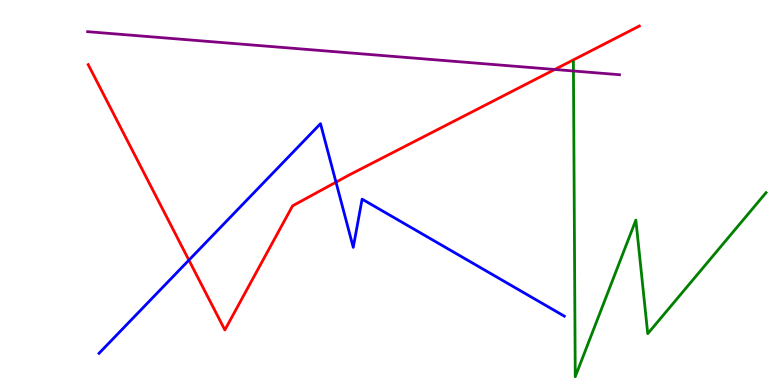[{'lines': ['blue', 'red'], 'intersections': [{'x': 2.44, 'y': 3.24}, {'x': 4.34, 'y': 5.27}]}, {'lines': ['green', 'red'], 'intersections': []}, {'lines': ['purple', 'red'], 'intersections': [{'x': 7.16, 'y': 8.2}]}, {'lines': ['blue', 'green'], 'intersections': []}, {'lines': ['blue', 'purple'], 'intersections': []}, {'lines': ['green', 'purple'], 'intersections': [{'x': 7.4, 'y': 8.16}]}]